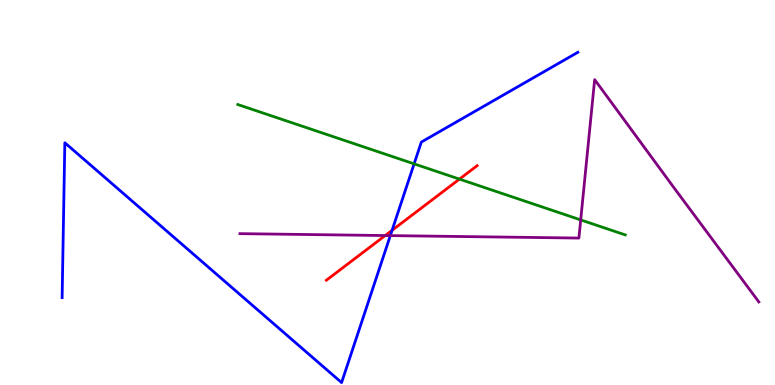[{'lines': ['blue', 'red'], 'intersections': [{'x': 5.06, 'y': 4.02}]}, {'lines': ['green', 'red'], 'intersections': [{'x': 5.93, 'y': 5.35}]}, {'lines': ['purple', 'red'], 'intersections': [{'x': 4.97, 'y': 3.88}]}, {'lines': ['blue', 'green'], 'intersections': [{'x': 5.34, 'y': 5.74}]}, {'lines': ['blue', 'purple'], 'intersections': [{'x': 5.04, 'y': 3.88}]}, {'lines': ['green', 'purple'], 'intersections': [{'x': 7.49, 'y': 4.29}]}]